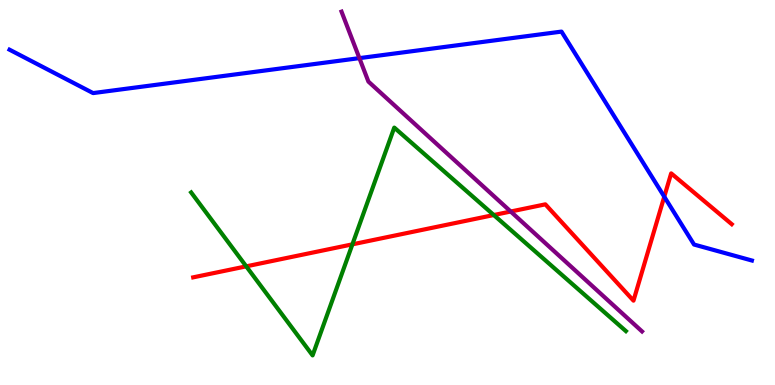[{'lines': ['blue', 'red'], 'intersections': [{'x': 8.57, 'y': 4.89}]}, {'lines': ['green', 'red'], 'intersections': [{'x': 3.18, 'y': 3.08}, {'x': 4.55, 'y': 3.65}, {'x': 6.37, 'y': 4.41}]}, {'lines': ['purple', 'red'], 'intersections': [{'x': 6.59, 'y': 4.51}]}, {'lines': ['blue', 'green'], 'intersections': []}, {'lines': ['blue', 'purple'], 'intersections': [{'x': 4.64, 'y': 8.49}]}, {'lines': ['green', 'purple'], 'intersections': []}]